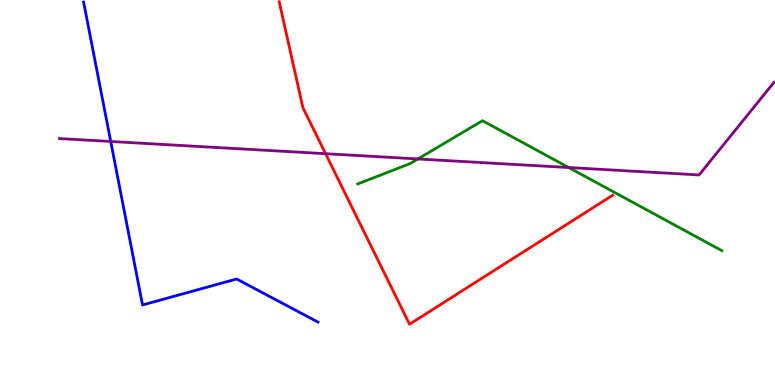[{'lines': ['blue', 'red'], 'intersections': []}, {'lines': ['green', 'red'], 'intersections': []}, {'lines': ['purple', 'red'], 'intersections': [{'x': 4.2, 'y': 6.01}]}, {'lines': ['blue', 'green'], 'intersections': []}, {'lines': ['blue', 'purple'], 'intersections': [{'x': 1.43, 'y': 6.33}]}, {'lines': ['green', 'purple'], 'intersections': [{'x': 5.39, 'y': 5.87}, {'x': 7.34, 'y': 5.65}]}]